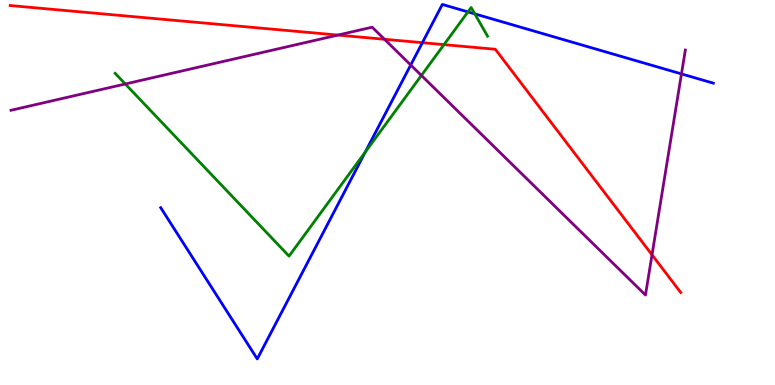[{'lines': ['blue', 'red'], 'intersections': [{'x': 5.45, 'y': 8.89}]}, {'lines': ['green', 'red'], 'intersections': [{'x': 5.73, 'y': 8.84}]}, {'lines': ['purple', 'red'], 'intersections': [{'x': 4.36, 'y': 9.09}, {'x': 4.96, 'y': 8.98}, {'x': 8.41, 'y': 3.38}]}, {'lines': ['blue', 'green'], 'intersections': [{'x': 4.71, 'y': 6.05}, {'x': 6.04, 'y': 9.69}, {'x': 6.13, 'y': 9.64}]}, {'lines': ['blue', 'purple'], 'intersections': [{'x': 5.3, 'y': 8.31}, {'x': 8.79, 'y': 8.08}]}, {'lines': ['green', 'purple'], 'intersections': [{'x': 1.62, 'y': 7.82}, {'x': 5.44, 'y': 8.04}]}]